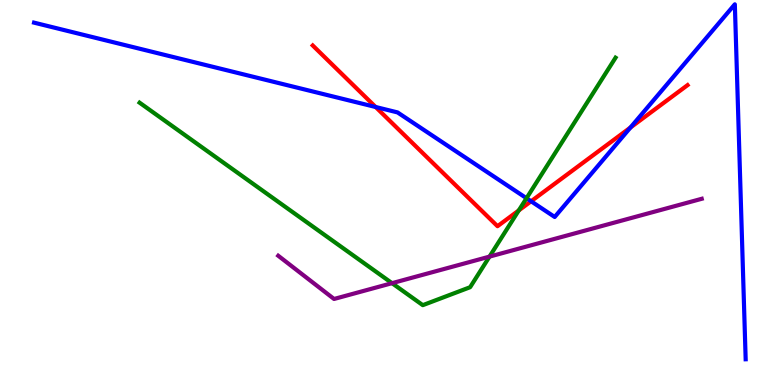[{'lines': ['blue', 'red'], 'intersections': [{'x': 4.85, 'y': 7.22}, {'x': 6.85, 'y': 4.77}, {'x': 8.14, 'y': 6.69}]}, {'lines': ['green', 'red'], 'intersections': [{'x': 6.69, 'y': 4.53}]}, {'lines': ['purple', 'red'], 'intersections': []}, {'lines': ['blue', 'green'], 'intersections': [{'x': 6.79, 'y': 4.85}]}, {'lines': ['blue', 'purple'], 'intersections': []}, {'lines': ['green', 'purple'], 'intersections': [{'x': 5.06, 'y': 2.64}, {'x': 6.32, 'y': 3.33}]}]